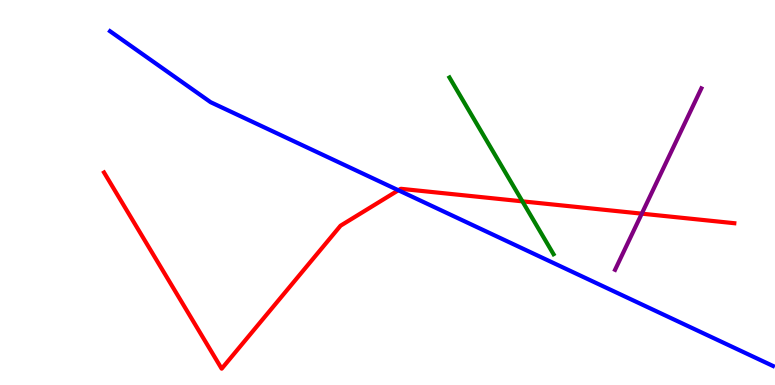[{'lines': ['blue', 'red'], 'intersections': [{'x': 5.14, 'y': 5.06}]}, {'lines': ['green', 'red'], 'intersections': [{'x': 6.74, 'y': 4.77}]}, {'lines': ['purple', 'red'], 'intersections': [{'x': 8.28, 'y': 4.45}]}, {'lines': ['blue', 'green'], 'intersections': []}, {'lines': ['blue', 'purple'], 'intersections': []}, {'lines': ['green', 'purple'], 'intersections': []}]